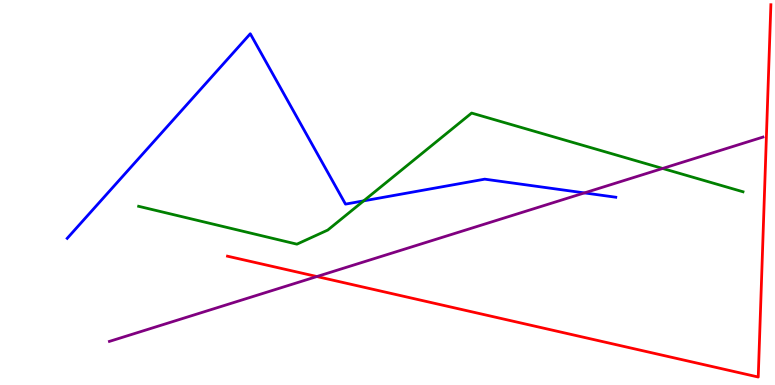[{'lines': ['blue', 'red'], 'intersections': []}, {'lines': ['green', 'red'], 'intersections': []}, {'lines': ['purple', 'red'], 'intersections': [{'x': 4.09, 'y': 2.82}]}, {'lines': ['blue', 'green'], 'intersections': [{'x': 4.69, 'y': 4.78}]}, {'lines': ['blue', 'purple'], 'intersections': [{'x': 7.54, 'y': 4.99}]}, {'lines': ['green', 'purple'], 'intersections': [{'x': 8.55, 'y': 5.62}]}]